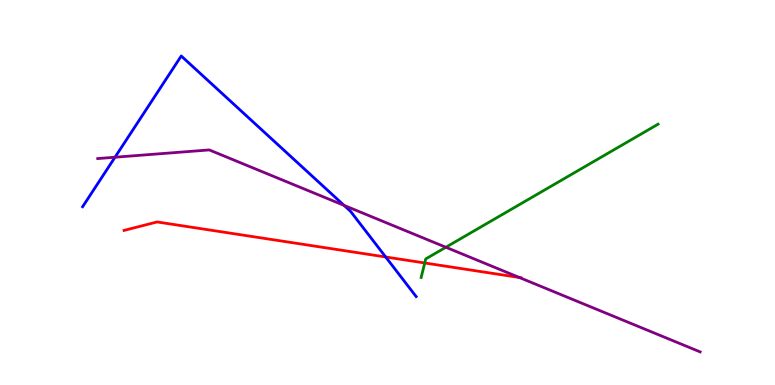[{'lines': ['blue', 'red'], 'intersections': [{'x': 4.98, 'y': 3.32}]}, {'lines': ['green', 'red'], 'intersections': [{'x': 5.48, 'y': 3.17}]}, {'lines': ['purple', 'red'], 'intersections': [{'x': 6.7, 'y': 2.79}]}, {'lines': ['blue', 'green'], 'intersections': []}, {'lines': ['blue', 'purple'], 'intersections': [{'x': 1.48, 'y': 5.92}, {'x': 4.44, 'y': 4.67}]}, {'lines': ['green', 'purple'], 'intersections': [{'x': 5.75, 'y': 3.58}]}]